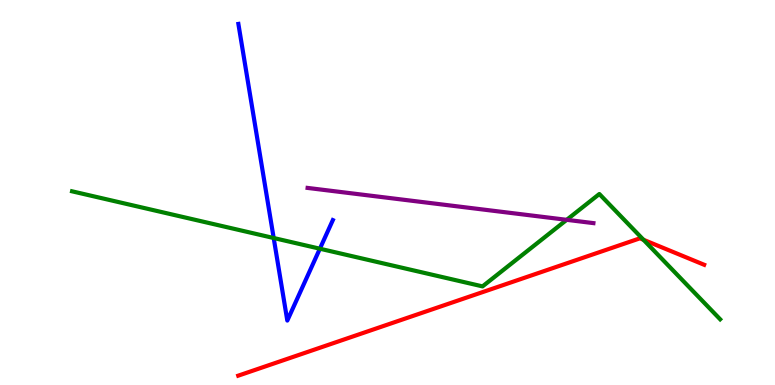[{'lines': ['blue', 'red'], 'intersections': []}, {'lines': ['green', 'red'], 'intersections': [{'x': 8.3, 'y': 3.77}]}, {'lines': ['purple', 'red'], 'intersections': []}, {'lines': ['blue', 'green'], 'intersections': [{'x': 3.53, 'y': 3.82}, {'x': 4.13, 'y': 3.54}]}, {'lines': ['blue', 'purple'], 'intersections': []}, {'lines': ['green', 'purple'], 'intersections': [{'x': 7.31, 'y': 4.29}]}]